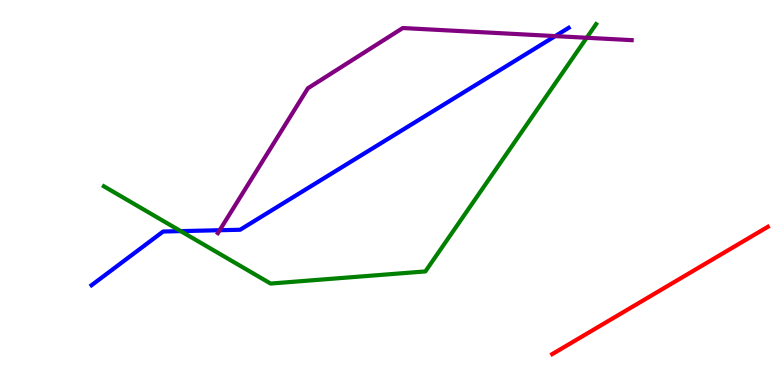[{'lines': ['blue', 'red'], 'intersections': []}, {'lines': ['green', 'red'], 'intersections': []}, {'lines': ['purple', 'red'], 'intersections': []}, {'lines': ['blue', 'green'], 'intersections': [{'x': 2.33, 'y': 4.0}]}, {'lines': ['blue', 'purple'], 'intersections': [{'x': 2.83, 'y': 4.02}, {'x': 7.16, 'y': 9.06}]}, {'lines': ['green', 'purple'], 'intersections': [{'x': 7.57, 'y': 9.02}]}]